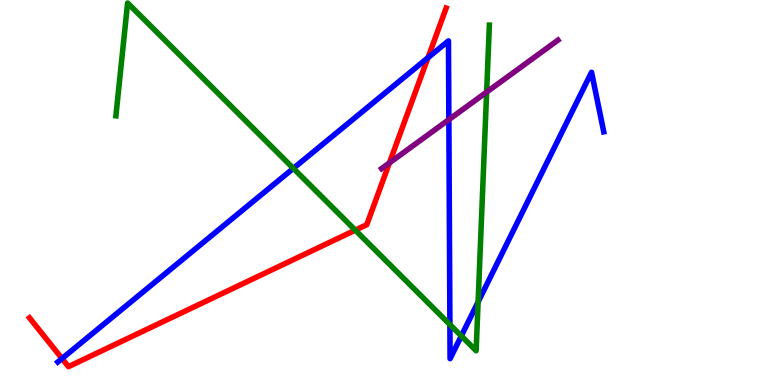[{'lines': ['blue', 'red'], 'intersections': [{'x': 0.8, 'y': 0.687}, {'x': 5.52, 'y': 8.5}]}, {'lines': ['green', 'red'], 'intersections': [{'x': 4.58, 'y': 4.02}]}, {'lines': ['purple', 'red'], 'intersections': [{'x': 5.02, 'y': 5.77}]}, {'lines': ['blue', 'green'], 'intersections': [{'x': 3.79, 'y': 5.63}, {'x': 5.81, 'y': 1.57}, {'x': 5.95, 'y': 1.27}, {'x': 6.17, 'y': 2.16}]}, {'lines': ['blue', 'purple'], 'intersections': [{'x': 5.79, 'y': 6.89}]}, {'lines': ['green', 'purple'], 'intersections': [{'x': 6.28, 'y': 7.61}]}]